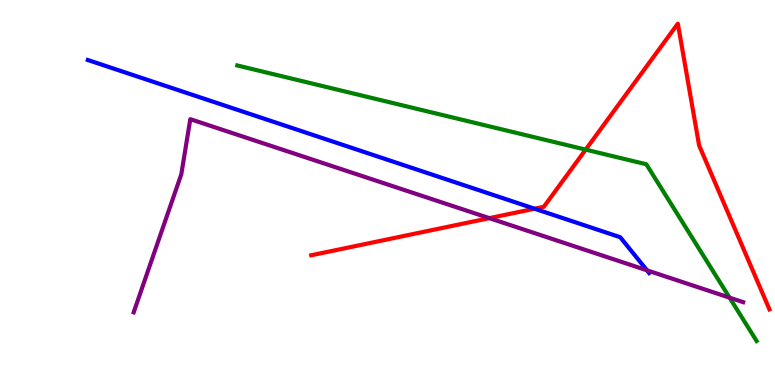[{'lines': ['blue', 'red'], 'intersections': [{'x': 6.9, 'y': 4.58}]}, {'lines': ['green', 'red'], 'intersections': [{'x': 7.56, 'y': 6.11}]}, {'lines': ['purple', 'red'], 'intersections': [{'x': 6.31, 'y': 4.33}]}, {'lines': ['blue', 'green'], 'intersections': []}, {'lines': ['blue', 'purple'], 'intersections': [{'x': 8.35, 'y': 2.98}]}, {'lines': ['green', 'purple'], 'intersections': [{'x': 9.41, 'y': 2.27}]}]